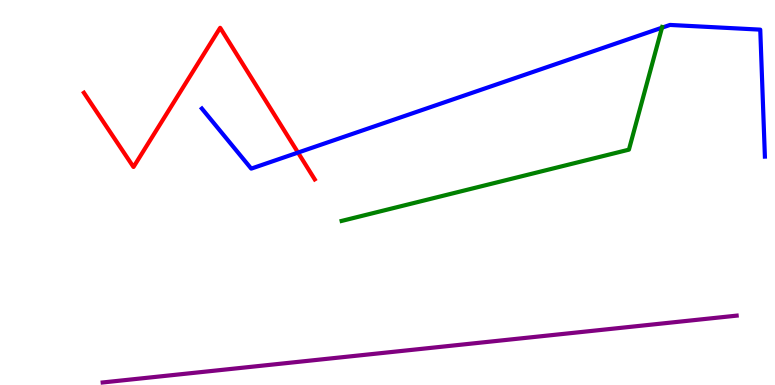[{'lines': ['blue', 'red'], 'intersections': [{'x': 3.85, 'y': 6.04}]}, {'lines': ['green', 'red'], 'intersections': []}, {'lines': ['purple', 'red'], 'intersections': []}, {'lines': ['blue', 'green'], 'intersections': [{'x': 8.54, 'y': 9.28}]}, {'lines': ['blue', 'purple'], 'intersections': []}, {'lines': ['green', 'purple'], 'intersections': []}]